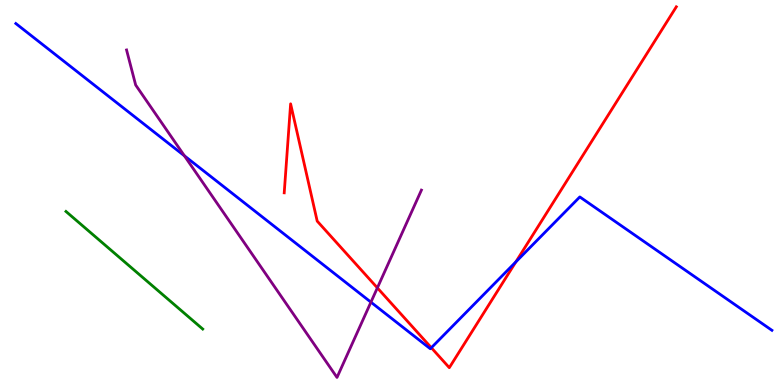[{'lines': ['blue', 'red'], 'intersections': [{'x': 5.57, 'y': 0.968}, {'x': 6.66, 'y': 3.2}]}, {'lines': ['green', 'red'], 'intersections': []}, {'lines': ['purple', 'red'], 'intersections': [{'x': 4.87, 'y': 2.52}]}, {'lines': ['blue', 'green'], 'intersections': []}, {'lines': ['blue', 'purple'], 'intersections': [{'x': 2.38, 'y': 5.95}, {'x': 4.79, 'y': 2.15}]}, {'lines': ['green', 'purple'], 'intersections': []}]